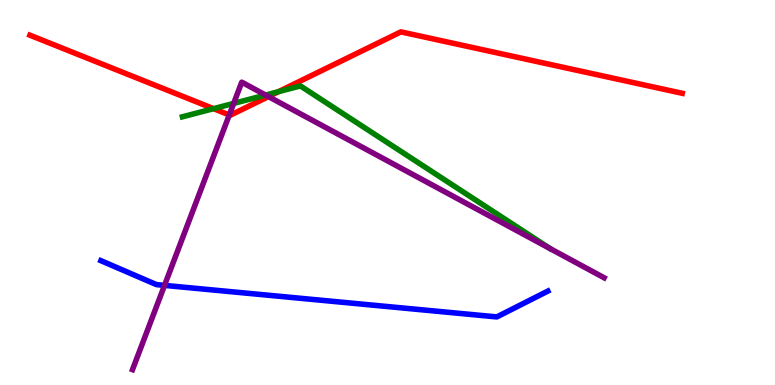[{'lines': ['blue', 'red'], 'intersections': []}, {'lines': ['green', 'red'], 'intersections': [{'x': 2.76, 'y': 7.18}, {'x': 3.59, 'y': 7.62}]}, {'lines': ['purple', 'red'], 'intersections': [{'x': 2.96, 'y': 7.01}, {'x': 3.46, 'y': 7.49}]}, {'lines': ['blue', 'green'], 'intersections': []}, {'lines': ['blue', 'purple'], 'intersections': [{'x': 2.12, 'y': 2.59}]}, {'lines': ['green', 'purple'], 'intersections': [{'x': 3.02, 'y': 7.31}, {'x': 3.43, 'y': 7.53}]}]